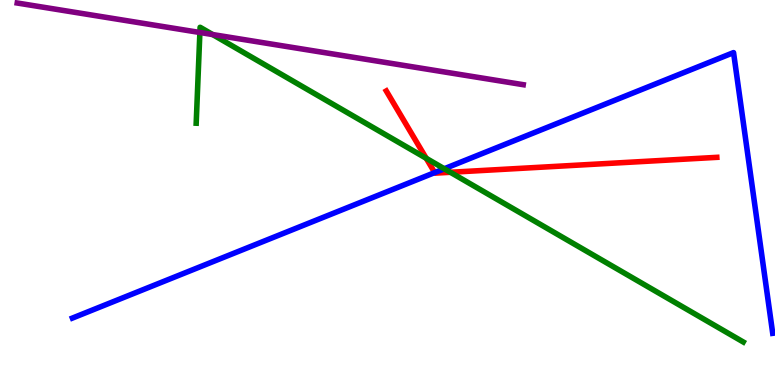[{'lines': ['blue', 'red'], 'intersections': [{'x': 5.61, 'y': 5.52}]}, {'lines': ['green', 'red'], 'intersections': [{'x': 5.5, 'y': 5.89}, {'x': 5.81, 'y': 5.53}]}, {'lines': ['purple', 'red'], 'intersections': []}, {'lines': ['blue', 'green'], 'intersections': [{'x': 5.73, 'y': 5.62}]}, {'lines': ['blue', 'purple'], 'intersections': []}, {'lines': ['green', 'purple'], 'intersections': [{'x': 2.58, 'y': 9.16}, {'x': 2.74, 'y': 9.1}]}]